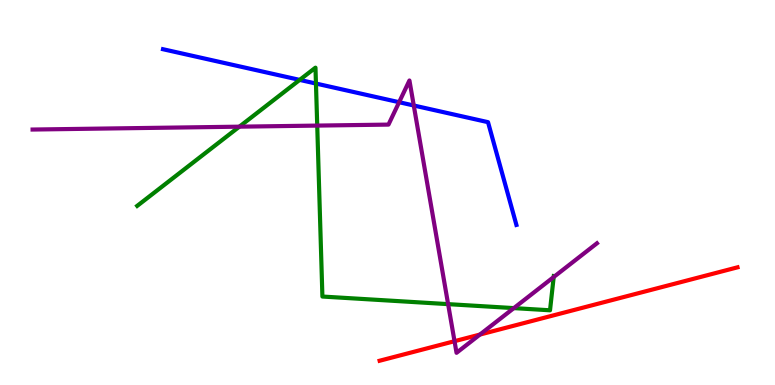[{'lines': ['blue', 'red'], 'intersections': []}, {'lines': ['green', 'red'], 'intersections': []}, {'lines': ['purple', 'red'], 'intersections': [{'x': 5.86, 'y': 1.14}, {'x': 6.19, 'y': 1.31}]}, {'lines': ['blue', 'green'], 'intersections': [{'x': 3.87, 'y': 7.92}, {'x': 4.08, 'y': 7.83}]}, {'lines': ['blue', 'purple'], 'intersections': [{'x': 5.15, 'y': 7.35}, {'x': 5.34, 'y': 7.26}]}, {'lines': ['green', 'purple'], 'intersections': [{'x': 3.09, 'y': 6.71}, {'x': 4.09, 'y': 6.74}, {'x': 5.78, 'y': 2.1}, {'x': 6.63, 'y': 2.0}, {'x': 7.14, 'y': 2.8}]}]